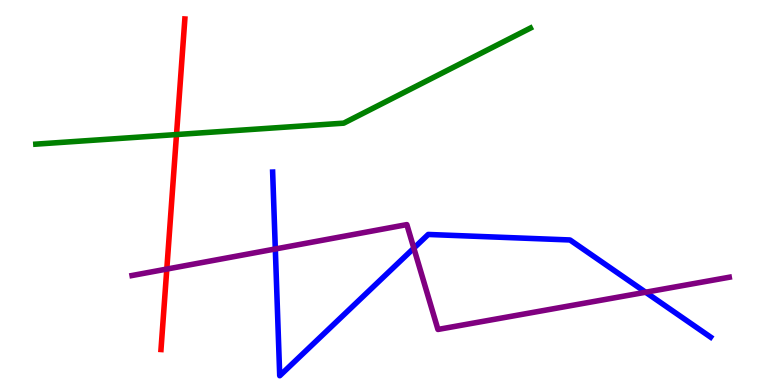[{'lines': ['blue', 'red'], 'intersections': []}, {'lines': ['green', 'red'], 'intersections': [{'x': 2.28, 'y': 6.51}]}, {'lines': ['purple', 'red'], 'intersections': [{'x': 2.15, 'y': 3.01}]}, {'lines': ['blue', 'green'], 'intersections': []}, {'lines': ['blue', 'purple'], 'intersections': [{'x': 3.55, 'y': 3.53}, {'x': 5.34, 'y': 3.55}, {'x': 8.33, 'y': 2.41}]}, {'lines': ['green', 'purple'], 'intersections': []}]